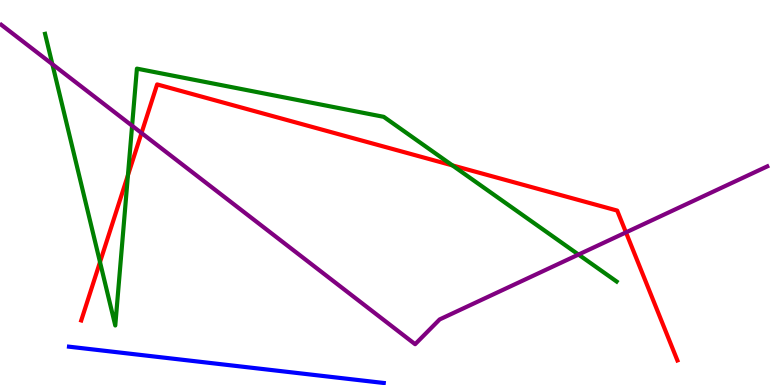[{'lines': ['blue', 'red'], 'intersections': []}, {'lines': ['green', 'red'], 'intersections': [{'x': 1.29, 'y': 3.19}, {'x': 1.65, 'y': 5.45}, {'x': 5.84, 'y': 5.7}]}, {'lines': ['purple', 'red'], 'intersections': [{'x': 1.83, 'y': 6.55}, {'x': 8.08, 'y': 3.96}]}, {'lines': ['blue', 'green'], 'intersections': []}, {'lines': ['blue', 'purple'], 'intersections': []}, {'lines': ['green', 'purple'], 'intersections': [{'x': 0.676, 'y': 8.33}, {'x': 1.7, 'y': 6.73}, {'x': 7.46, 'y': 3.39}]}]